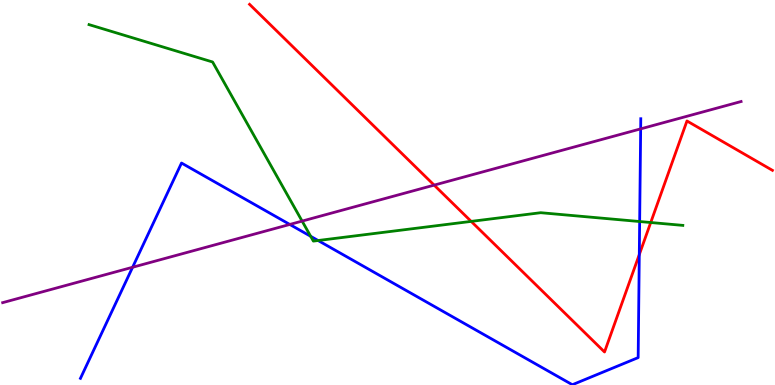[{'lines': ['blue', 'red'], 'intersections': [{'x': 8.25, 'y': 3.39}]}, {'lines': ['green', 'red'], 'intersections': [{'x': 6.08, 'y': 4.25}, {'x': 8.4, 'y': 4.22}]}, {'lines': ['purple', 'red'], 'intersections': [{'x': 5.6, 'y': 5.19}]}, {'lines': ['blue', 'green'], 'intersections': [{'x': 4.01, 'y': 3.86}, {'x': 4.1, 'y': 3.75}, {'x': 8.25, 'y': 4.25}]}, {'lines': ['blue', 'purple'], 'intersections': [{'x': 1.71, 'y': 3.06}, {'x': 3.74, 'y': 4.17}, {'x': 8.27, 'y': 6.65}]}, {'lines': ['green', 'purple'], 'intersections': [{'x': 3.9, 'y': 4.26}]}]